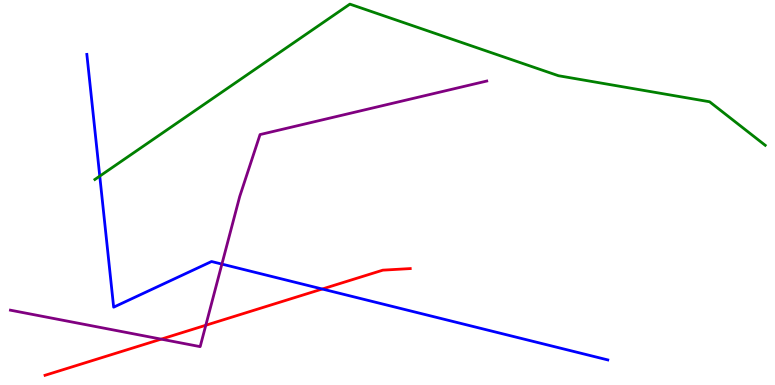[{'lines': ['blue', 'red'], 'intersections': [{'x': 4.16, 'y': 2.49}]}, {'lines': ['green', 'red'], 'intersections': []}, {'lines': ['purple', 'red'], 'intersections': [{'x': 2.08, 'y': 1.19}, {'x': 2.66, 'y': 1.55}]}, {'lines': ['blue', 'green'], 'intersections': [{'x': 1.29, 'y': 5.43}]}, {'lines': ['blue', 'purple'], 'intersections': [{'x': 2.86, 'y': 3.14}]}, {'lines': ['green', 'purple'], 'intersections': []}]